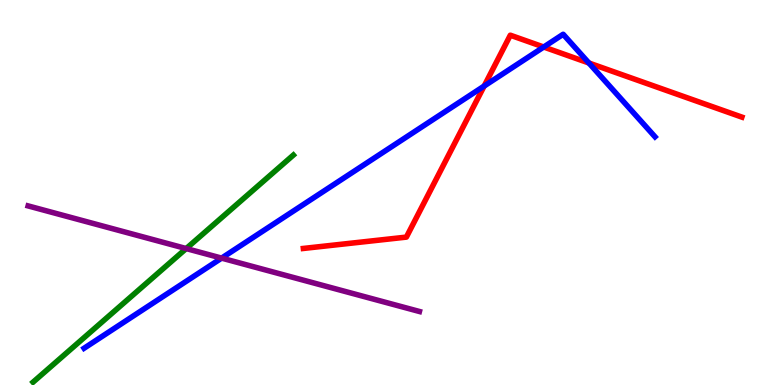[{'lines': ['blue', 'red'], 'intersections': [{'x': 6.25, 'y': 7.76}, {'x': 7.02, 'y': 8.78}, {'x': 7.6, 'y': 8.36}]}, {'lines': ['green', 'red'], 'intersections': []}, {'lines': ['purple', 'red'], 'intersections': []}, {'lines': ['blue', 'green'], 'intersections': []}, {'lines': ['blue', 'purple'], 'intersections': [{'x': 2.86, 'y': 3.3}]}, {'lines': ['green', 'purple'], 'intersections': [{'x': 2.4, 'y': 3.54}]}]